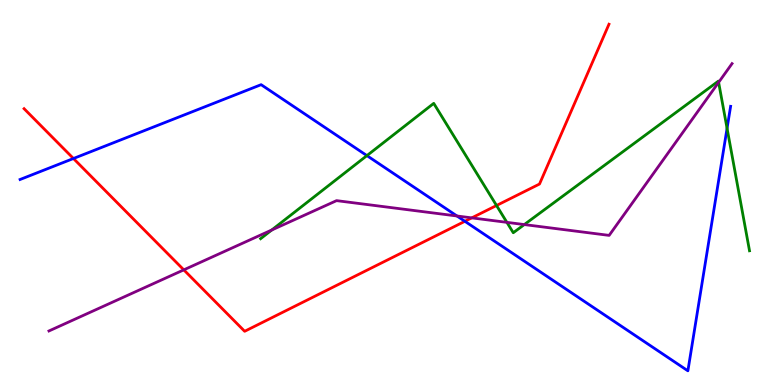[{'lines': ['blue', 'red'], 'intersections': [{'x': 0.948, 'y': 5.88}, {'x': 6.0, 'y': 4.25}]}, {'lines': ['green', 'red'], 'intersections': [{'x': 6.41, 'y': 4.66}]}, {'lines': ['purple', 'red'], 'intersections': [{'x': 2.37, 'y': 2.99}, {'x': 6.09, 'y': 4.34}]}, {'lines': ['blue', 'green'], 'intersections': [{'x': 4.73, 'y': 5.96}, {'x': 9.38, 'y': 6.67}]}, {'lines': ['blue', 'purple'], 'intersections': [{'x': 5.9, 'y': 4.39}]}, {'lines': ['green', 'purple'], 'intersections': [{'x': 3.51, 'y': 4.03}, {'x': 6.54, 'y': 4.22}, {'x': 6.77, 'y': 4.17}, {'x': 9.27, 'y': 7.86}]}]